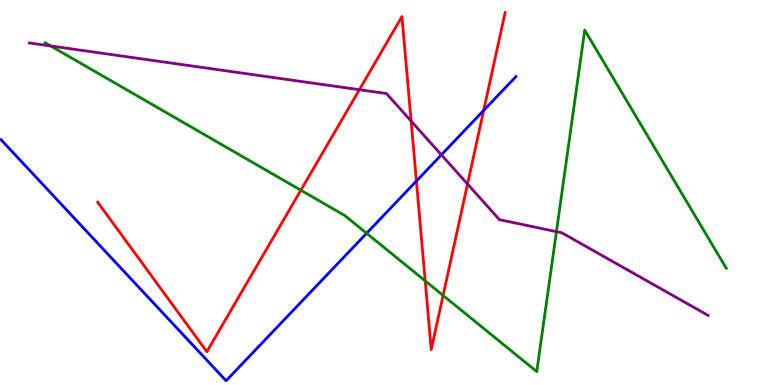[{'lines': ['blue', 'red'], 'intersections': [{'x': 5.37, 'y': 5.3}, {'x': 6.24, 'y': 7.13}]}, {'lines': ['green', 'red'], 'intersections': [{'x': 3.88, 'y': 5.06}, {'x': 5.49, 'y': 2.7}, {'x': 5.72, 'y': 2.33}]}, {'lines': ['purple', 'red'], 'intersections': [{'x': 4.64, 'y': 7.67}, {'x': 5.31, 'y': 6.85}, {'x': 6.03, 'y': 5.22}]}, {'lines': ['blue', 'green'], 'intersections': [{'x': 4.73, 'y': 3.94}]}, {'lines': ['blue', 'purple'], 'intersections': [{'x': 5.7, 'y': 5.98}]}, {'lines': ['green', 'purple'], 'intersections': [{'x': 0.654, 'y': 8.81}, {'x': 7.18, 'y': 3.98}]}]